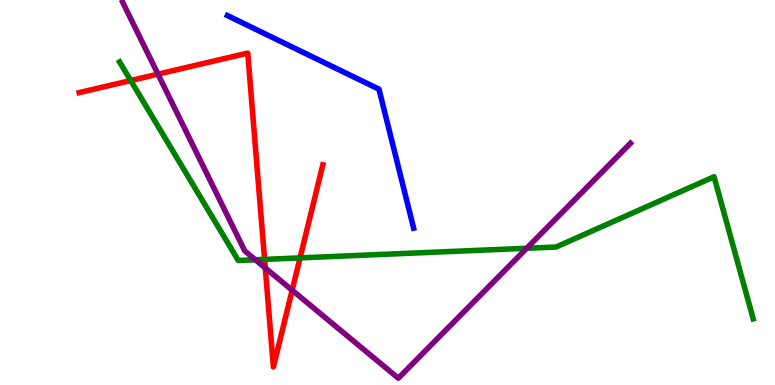[{'lines': ['blue', 'red'], 'intersections': []}, {'lines': ['green', 'red'], 'intersections': [{'x': 1.69, 'y': 7.91}, {'x': 3.41, 'y': 3.26}, {'x': 3.87, 'y': 3.3}]}, {'lines': ['purple', 'red'], 'intersections': [{'x': 2.04, 'y': 8.07}, {'x': 3.42, 'y': 3.04}, {'x': 3.77, 'y': 2.46}]}, {'lines': ['blue', 'green'], 'intersections': []}, {'lines': ['blue', 'purple'], 'intersections': []}, {'lines': ['green', 'purple'], 'intersections': [{'x': 3.3, 'y': 3.25}, {'x': 6.8, 'y': 3.55}]}]